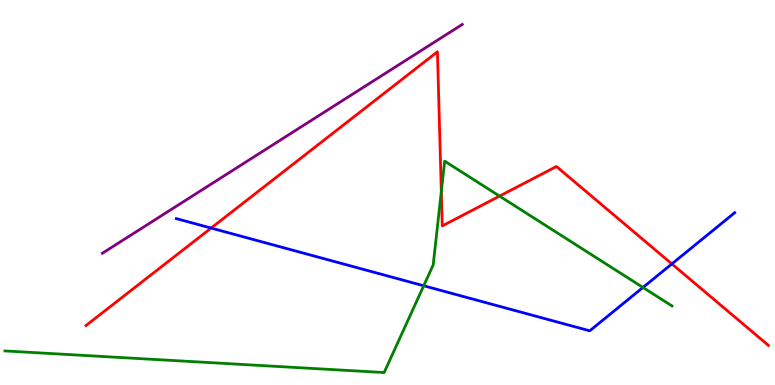[{'lines': ['blue', 'red'], 'intersections': [{'x': 2.72, 'y': 4.08}, {'x': 8.67, 'y': 3.15}]}, {'lines': ['green', 'red'], 'intersections': [{'x': 5.69, 'y': 5.02}, {'x': 6.45, 'y': 4.91}]}, {'lines': ['purple', 'red'], 'intersections': []}, {'lines': ['blue', 'green'], 'intersections': [{'x': 5.47, 'y': 2.58}, {'x': 8.3, 'y': 2.53}]}, {'lines': ['blue', 'purple'], 'intersections': []}, {'lines': ['green', 'purple'], 'intersections': []}]